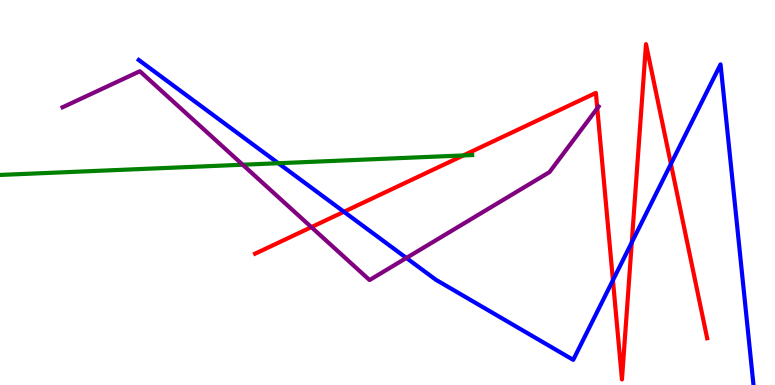[{'lines': ['blue', 'red'], 'intersections': [{'x': 4.44, 'y': 4.5}, {'x': 7.91, 'y': 2.72}, {'x': 8.15, 'y': 3.7}, {'x': 8.66, 'y': 5.74}]}, {'lines': ['green', 'red'], 'intersections': [{'x': 5.98, 'y': 5.96}]}, {'lines': ['purple', 'red'], 'intersections': [{'x': 4.02, 'y': 4.1}, {'x': 7.71, 'y': 7.19}]}, {'lines': ['blue', 'green'], 'intersections': [{'x': 3.59, 'y': 5.76}]}, {'lines': ['blue', 'purple'], 'intersections': [{'x': 5.24, 'y': 3.3}]}, {'lines': ['green', 'purple'], 'intersections': [{'x': 3.13, 'y': 5.72}]}]